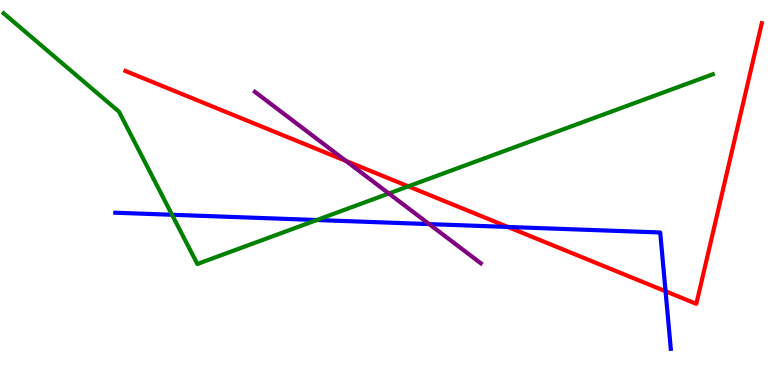[{'lines': ['blue', 'red'], 'intersections': [{'x': 6.55, 'y': 4.1}, {'x': 8.59, 'y': 2.43}]}, {'lines': ['green', 'red'], 'intersections': [{'x': 5.27, 'y': 5.16}]}, {'lines': ['purple', 'red'], 'intersections': [{'x': 4.46, 'y': 5.82}]}, {'lines': ['blue', 'green'], 'intersections': [{'x': 2.22, 'y': 4.42}, {'x': 4.09, 'y': 4.29}]}, {'lines': ['blue', 'purple'], 'intersections': [{'x': 5.54, 'y': 4.18}]}, {'lines': ['green', 'purple'], 'intersections': [{'x': 5.02, 'y': 4.97}]}]